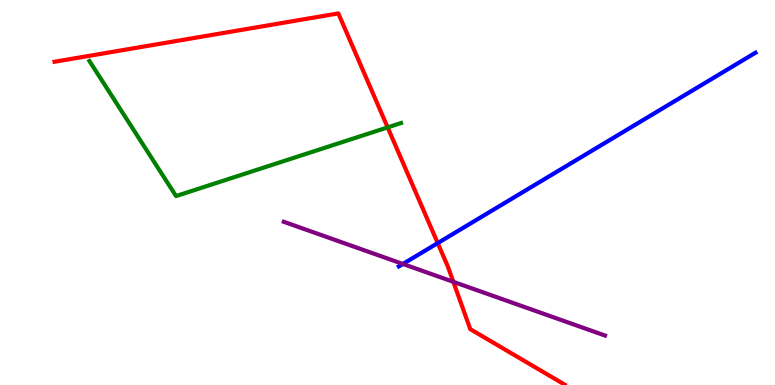[{'lines': ['blue', 'red'], 'intersections': [{'x': 5.65, 'y': 3.69}]}, {'lines': ['green', 'red'], 'intersections': [{'x': 5.0, 'y': 6.69}]}, {'lines': ['purple', 'red'], 'intersections': [{'x': 5.85, 'y': 2.68}]}, {'lines': ['blue', 'green'], 'intersections': []}, {'lines': ['blue', 'purple'], 'intersections': [{'x': 5.2, 'y': 3.14}]}, {'lines': ['green', 'purple'], 'intersections': []}]